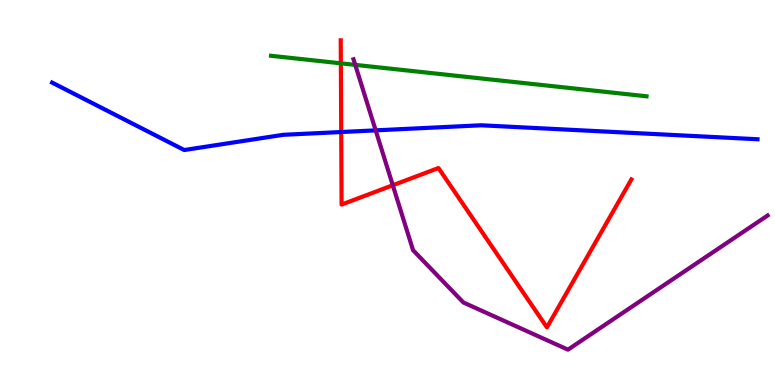[{'lines': ['blue', 'red'], 'intersections': [{'x': 4.4, 'y': 6.57}]}, {'lines': ['green', 'red'], 'intersections': [{'x': 4.4, 'y': 8.36}]}, {'lines': ['purple', 'red'], 'intersections': [{'x': 5.07, 'y': 5.19}]}, {'lines': ['blue', 'green'], 'intersections': []}, {'lines': ['blue', 'purple'], 'intersections': [{'x': 4.85, 'y': 6.61}]}, {'lines': ['green', 'purple'], 'intersections': [{'x': 4.58, 'y': 8.32}]}]